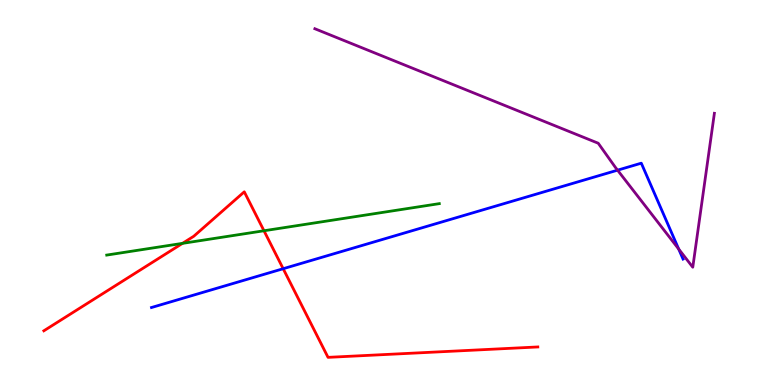[{'lines': ['blue', 'red'], 'intersections': [{'x': 3.65, 'y': 3.02}]}, {'lines': ['green', 'red'], 'intersections': [{'x': 2.35, 'y': 3.68}, {'x': 3.41, 'y': 4.01}]}, {'lines': ['purple', 'red'], 'intersections': []}, {'lines': ['blue', 'green'], 'intersections': []}, {'lines': ['blue', 'purple'], 'intersections': [{'x': 7.97, 'y': 5.58}, {'x': 8.76, 'y': 3.53}]}, {'lines': ['green', 'purple'], 'intersections': []}]